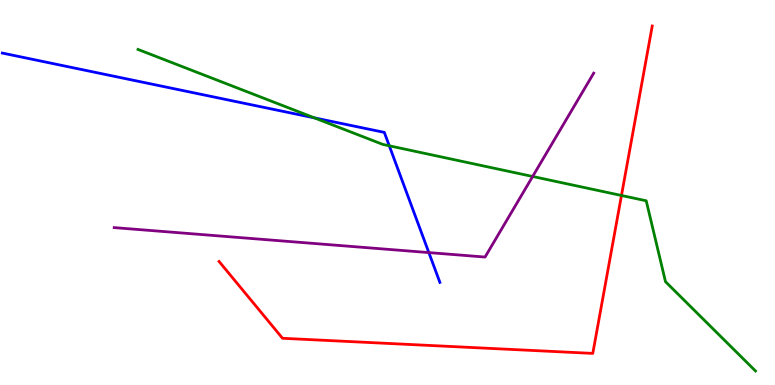[{'lines': ['blue', 'red'], 'intersections': []}, {'lines': ['green', 'red'], 'intersections': [{'x': 8.02, 'y': 4.92}]}, {'lines': ['purple', 'red'], 'intersections': []}, {'lines': ['blue', 'green'], 'intersections': [{'x': 4.06, 'y': 6.94}, {'x': 5.02, 'y': 6.21}]}, {'lines': ['blue', 'purple'], 'intersections': [{'x': 5.53, 'y': 3.44}]}, {'lines': ['green', 'purple'], 'intersections': [{'x': 6.87, 'y': 5.42}]}]